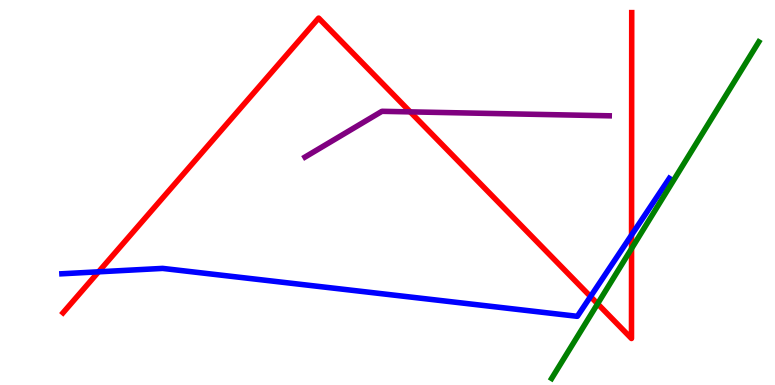[{'lines': ['blue', 'red'], 'intersections': [{'x': 1.27, 'y': 2.94}, {'x': 7.62, 'y': 2.3}, {'x': 8.15, 'y': 3.9}]}, {'lines': ['green', 'red'], 'intersections': [{'x': 7.71, 'y': 2.11}, {'x': 8.15, 'y': 3.54}]}, {'lines': ['purple', 'red'], 'intersections': [{'x': 5.29, 'y': 7.09}]}, {'lines': ['blue', 'green'], 'intersections': []}, {'lines': ['blue', 'purple'], 'intersections': []}, {'lines': ['green', 'purple'], 'intersections': []}]